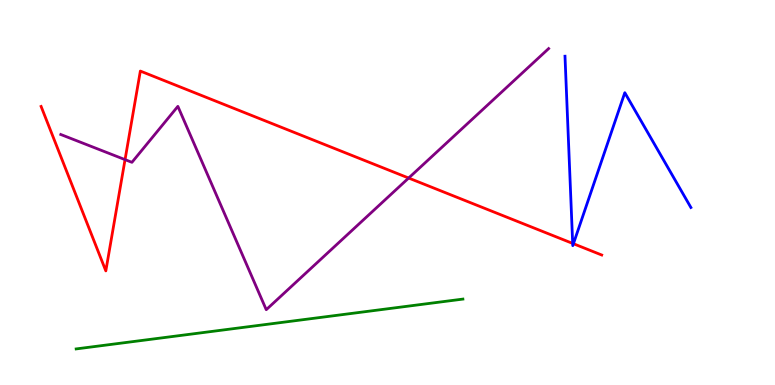[{'lines': ['blue', 'red'], 'intersections': [{'x': 7.39, 'y': 3.68}, {'x': 7.4, 'y': 3.67}]}, {'lines': ['green', 'red'], 'intersections': []}, {'lines': ['purple', 'red'], 'intersections': [{'x': 1.61, 'y': 5.85}, {'x': 5.27, 'y': 5.38}]}, {'lines': ['blue', 'green'], 'intersections': []}, {'lines': ['blue', 'purple'], 'intersections': []}, {'lines': ['green', 'purple'], 'intersections': []}]